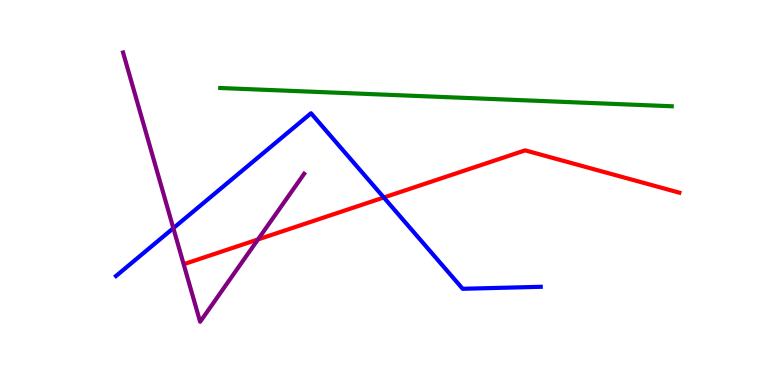[{'lines': ['blue', 'red'], 'intersections': [{'x': 4.95, 'y': 4.87}]}, {'lines': ['green', 'red'], 'intersections': []}, {'lines': ['purple', 'red'], 'intersections': [{'x': 3.33, 'y': 3.78}]}, {'lines': ['blue', 'green'], 'intersections': []}, {'lines': ['blue', 'purple'], 'intersections': [{'x': 2.24, 'y': 4.07}]}, {'lines': ['green', 'purple'], 'intersections': []}]